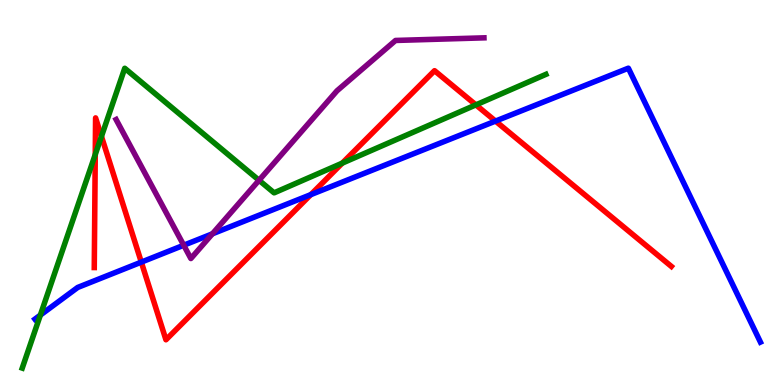[{'lines': ['blue', 'red'], 'intersections': [{'x': 1.82, 'y': 3.19}, {'x': 4.01, 'y': 4.94}, {'x': 6.39, 'y': 6.85}]}, {'lines': ['green', 'red'], 'intersections': [{'x': 1.23, 'y': 5.99}, {'x': 1.31, 'y': 6.46}, {'x': 4.42, 'y': 5.76}, {'x': 6.14, 'y': 7.28}]}, {'lines': ['purple', 'red'], 'intersections': []}, {'lines': ['blue', 'green'], 'intersections': [{'x': 0.521, 'y': 1.82}]}, {'lines': ['blue', 'purple'], 'intersections': [{'x': 2.37, 'y': 3.63}, {'x': 2.74, 'y': 3.93}]}, {'lines': ['green', 'purple'], 'intersections': [{'x': 3.34, 'y': 5.32}]}]